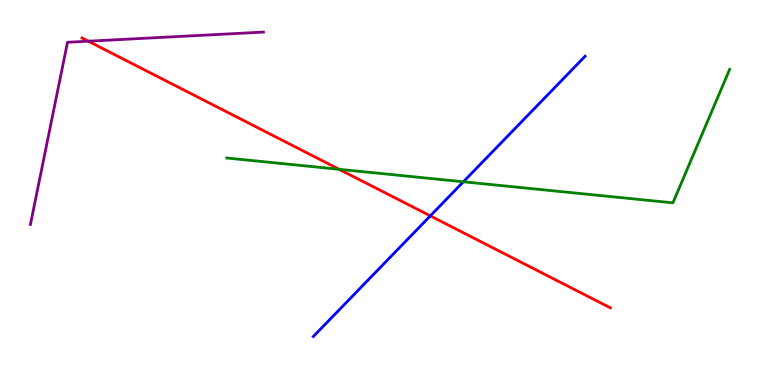[{'lines': ['blue', 'red'], 'intersections': [{'x': 5.55, 'y': 4.39}]}, {'lines': ['green', 'red'], 'intersections': [{'x': 4.38, 'y': 5.6}]}, {'lines': ['purple', 'red'], 'intersections': [{'x': 1.14, 'y': 8.93}]}, {'lines': ['blue', 'green'], 'intersections': [{'x': 5.98, 'y': 5.28}]}, {'lines': ['blue', 'purple'], 'intersections': []}, {'lines': ['green', 'purple'], 'intersections': []}]